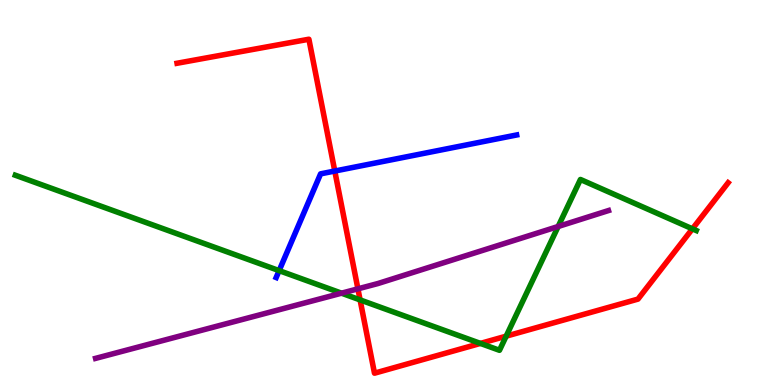[{'lines': ['blue', 'red'], 'intersections': [{'x': 4.32, 'y': 5.56}]}, {'lines': ['green', 'red'], 'intersections': [{'x': 4.65, 'y': 2.21}, {'x': 6.2, 'y': 1.08}, {'x': 6.53, 'y': 1.27}, {'x': 8.93, 'y': 4.06}]}, {'lines': ['purple', 'red'], 'intersections': [{'x': 4.62, 'y': 2.5}]}, {'lines': ['blue', 'green'], 'intersections': [{'x': 3.6, 'y': 2.97}]}, {'lines': ['blue', 'purple'], 'intersections': []}, {'lines': ['green', 'purple'], 'intersections': [{'x': 4.41, 'y': 2.38}, {'x': 7.2, 'y': 4.12}]}]